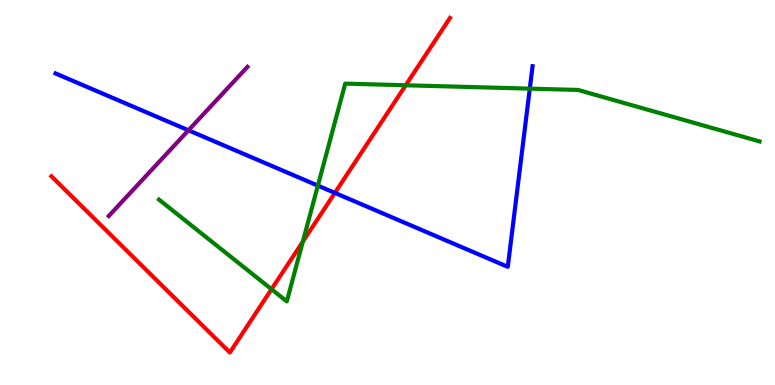[{'lines': ['blue', 'red'], 'intersections': [{'x': 4.32, 'y': 4.99}]}, {'lines': ['green', 'red'], 'intersections': [{'x': 3.5, 'y': 2.49}, {'x': 3.91, 'y': 3.72}, {'x': 5.23, 'y': 7.79}]}, {'lines': ['purple', 'red'], 'intersections': []}, {'lines': ['blue', 'green'], 'intersections': [{'x': 4.1, 'y': 5.18}, {'x': 6.84, 'y': 7.7}]}, {'lines': ['blue', 'purple'], 'intersections': [{'x': 2.43, 'y': 6.62}]}, {'lines': ['green', 'purple'], 'intersections': []}]